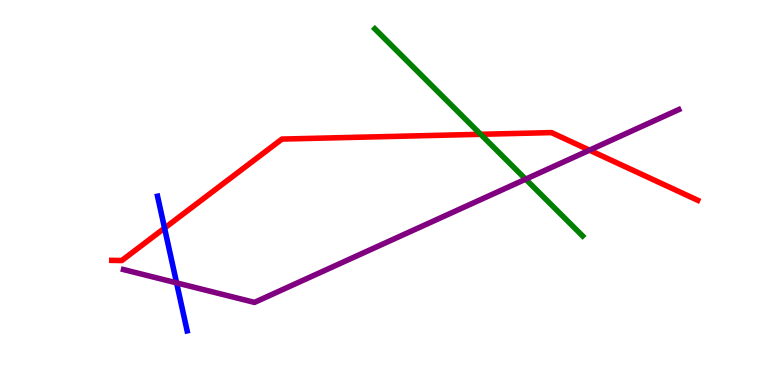[{'lines': ['blue', 'red'], 'intersections': [{'x': 2.12, 'y': 4.08}]}, {'lines': ['green', 'red'], 'intersections': [{'x': 6.2, 'y': 6.51}]}, {'lines': ['purple', 'red'], 'intersections': [{'x': 7.61, 'y': 6.1}]}, {'lines': ['blue', 'green'], 'intersections': []}, {'lines': ['blue', 'purple'], 'intersections': [{'x': 2.28, 'y': 2.65}]}, {'lines': ['green', 'purple'], 'intersections': [{'x': 6.78, 'y': 5.35}]}]